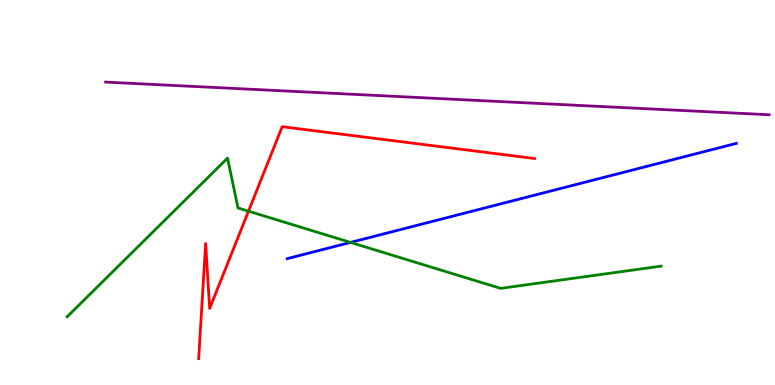[{'lines': ['blue', 'red'], 'intersections': []}, {'lines': ['green', 'red'], 'intersections': [{'x': 3.21, 'y': 4.51}]}, {'lines': ['purple', 'red'], 'intersections': []}, {'lines': ['blue', 'green'], 'intersections': [{'x': 4.52, 'y': 3.7}]}, {'lines': ['blue', 'purple'], 'intersections': []}, {'lines': ['green', 'purple'], 'intersections': []}]